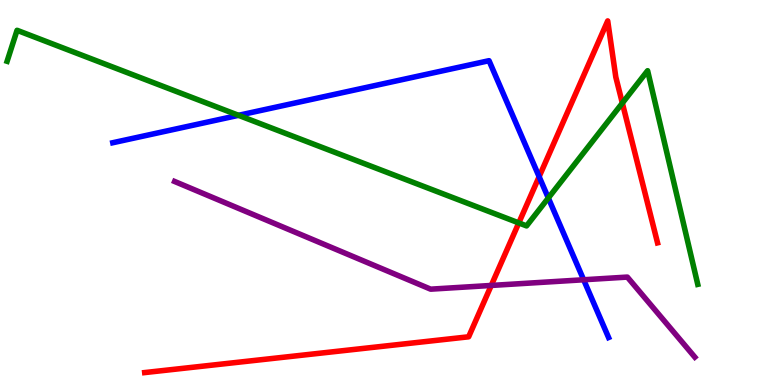[{'lines': ['blue', 'red'], 'intersections': [{'x': 6.96, 'y': 5.41}]}, {'lines': ['green', 'red'], 'intersections': [{'x': 6.69, 'y': 4.21}, {'x': 8.03, 'y': 7.32}]}, {'lines': ['purple', 'red'], 'intersections': [{'x': 6.34, 'y': 2.59}]}, {'lines': ['blue', 'green'], 'intersections': [{'x': 3.08, 'y': 7.0}, {'x': 7.08, 'y': 4.86}]}, {'lines': ['blue', 'purple'], 'intersections': [{'x': 7.53, 'y': 2.73}]}, {'lines': ['green', 'purple'], 'intersections': []}]